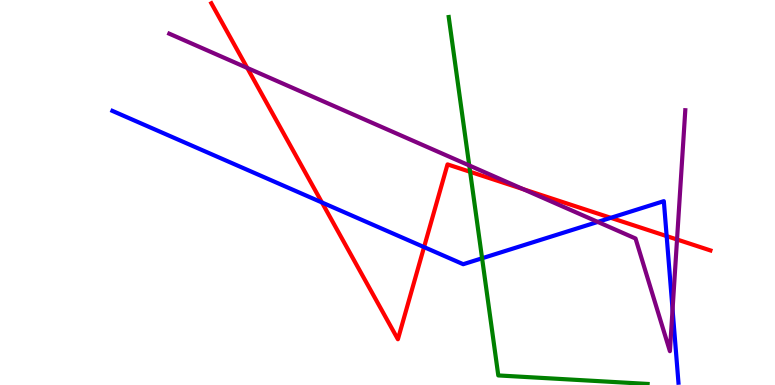[{'lines': ['blue', 'red'], 'intersections': [{'x': 4.15, 'y': 4.74}, {'x': 5.47, 'y': 3.58}, {'x': 7.88, 'y': 4.34}, {'x': 8.6, 'y': 3.87}]}, {'lines': ['green', 'red'], 'intersections': [{'x': 6.07, 'y': 5.54}]}, {'lines': ['purple', 'red'], 'intersections': [{'x': 3.19, 'y': 8.24}, {'x': 6.75, 'y': 5.09}, {'x': 8.74, 'y': 3.78}]}, {'lines': ['blue', 'green'], 'intersections': [{'x': 6.22, 'y': 3.29}]}, {'lines': ['blue', 'purple'], 'intersections': [{'x': 7.71, 'y': 4.24}, {'x': 8.68, 'y': 1.96}]}, {'lines': ['green', 'purple'], 'intersections': [{'x': 6.05, 'y': 5.7}]}]